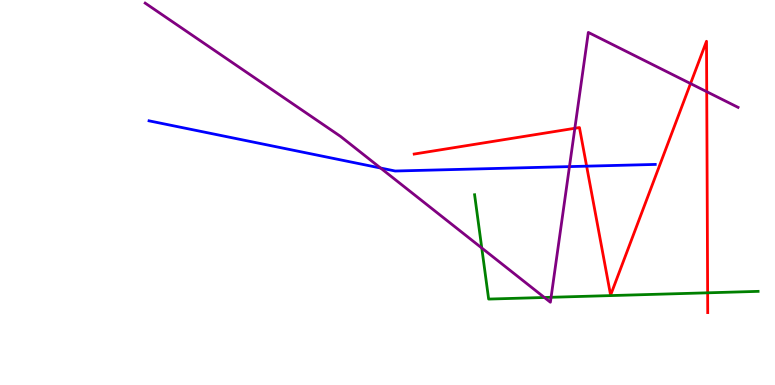[{'lines': ['blue', 'red'], 'intersections': [{'x': 7.57, 'y': 5.68}]}, {'lines': ['green', 'red'], 'intersections': [{'x': 9.13, 'y': 2.39}]}, {'lines': ['purple', 'red'], 'intersections': [{'x': 7.42, 'y': 6.67}, {'x': 8.91, 'y': 7.83}, {'x': 9.12, 'y': 7.62}]}, {'lines': ['blue', 'green'], 'intersections': []}, {'lines': ['blue', 'purple'], 'intersections': [{'x': 4.91, 'y': 5.64}, {'x': 7.35, 'y': 5.67}]}, {'lines': ['green', 'purple'], 'intersections': [{'x': 6.22, 'y': 3.56}, {'x': 7.02, 'y': 2.27}, {'x': 7.11, 'y': 2.28}]}]